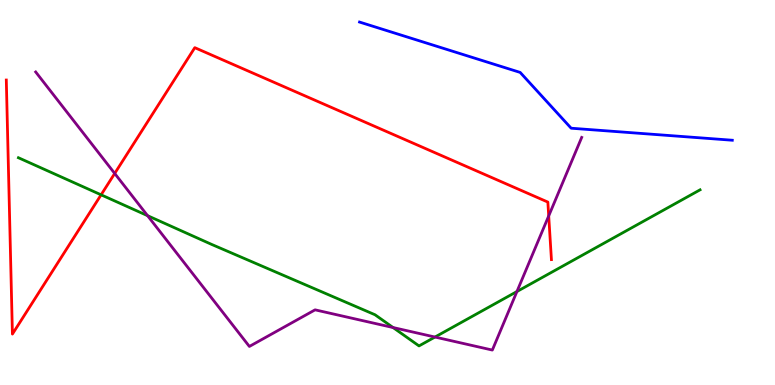[{'lines': ['blue', 'red'], 'intersections': []}, {'lines': ['green', 'red'], 'intersections': [{'x': 1.3, 'y': 4.94}]}, {'lines': ['purple', 'red'], 'intersections': [{'x': 1.48, 'y': 5.49}, {'x': 7.08, 'y': 4.39}]}, {'lines': ['blue', 'green'], 'intersections': []}, {'lines': ['blue', 'purple'], 'intersections': []}, {'lines': ['green', 'purple'], 'intersections': [{'x': 1.9, 'y': 4.4}, {'x': 5.07, 'y': 1.49}, {'x': 5.61, 'y': 1.25}, {'x': 6.67, 'y': 2.43}]}]